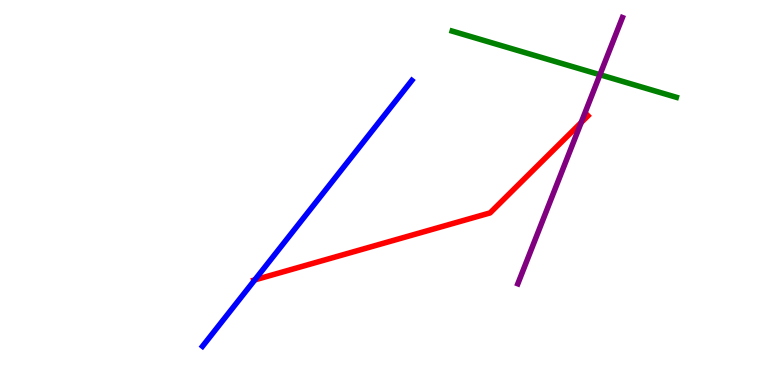[{'lines': ['blue', 'red'], 'intersections': [{'x': 3.29, 'y': 2.73}]}, {'lines': ['green', 'red'], 'intersections': []}, {'lines': ['purple', 'red'], 'intersections': [{'x': 7.5, 'y': 6.82}]}, {'lines': ['blue', 'green'], 'intersections': []}, {'lines': ['blue', 'purple'], 'intersections': []}, {'lines': ['green', 'purple'], 'intersections': [{'x': 7.74, 'y': 8.06}]}]